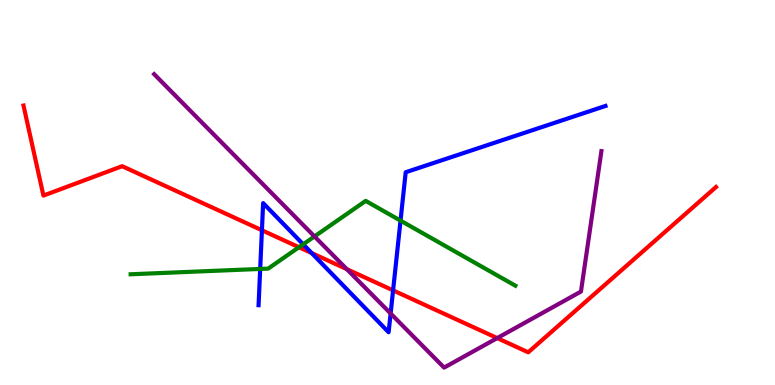[{'lines': ['blue', 'red'], 'intersections': [{'x': 3.38, 'y': 4.02}, {'x': 4.02, 'y': 3.43}, {'x': 5.07, 'y': 2.46}]}, {'lines': ['green', 'red'], 'intersections': [{'x': 3.86, 'y': 3.58}]}, {'lines': ['purple', 'red'], 'intersections': [{'x': 4.48, 'y': 3.01}, {'x': 6.42, 'y': 1.22}]}, {'lines': ['blue', 'green'], 'intersections': [{'x': 3.36, 'y': 3.01}, {'x': 3.91, 'y': 3.65}, {'x': 5.17, 'y': 4.27}]}, {'lines': ['blue', 'purple'], 'intersections': [{'x': 5.04, 'y': 1.86}]}, {'lines': ['green', 'purple'], 'intersections': [{'x': 4.06, 'y': 3.86}]}]